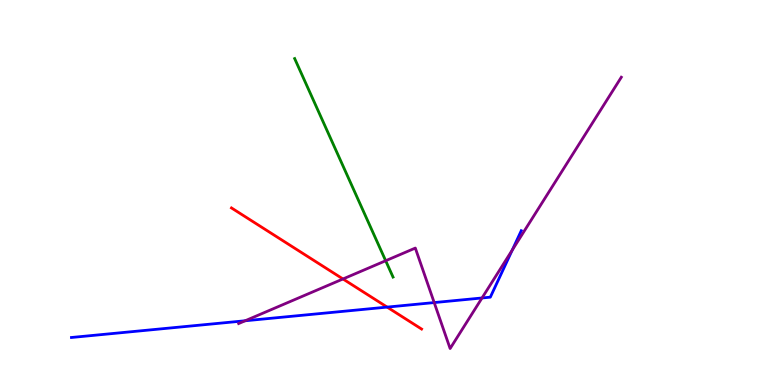[{'lines': ['blue', 'red'], 'intersections': [{'x': 5.0, 'y': 2.02}]}, {'lines': ['green', 'red'], 'intersections': []}, {'lines': ['purple', 'red'], 'intersections': [{'x': 4.43, 'y': 2.75}]}, {'lines': ['blue', 'green'], 'intersections': []}, {'lines': ['blue', 'purple'], 'intersections': [{'x': 3.16, 'y': 1.67}, {'x': 5.6, 'y': 2.14}, {'x': 6.22, 'y': 2.26}, {'x': 6.61, 'y': 3.51}]}, {'lines': ['green', 'purple'], 'intersections': [{'x': 4.98, 'y': 3.23}]}]